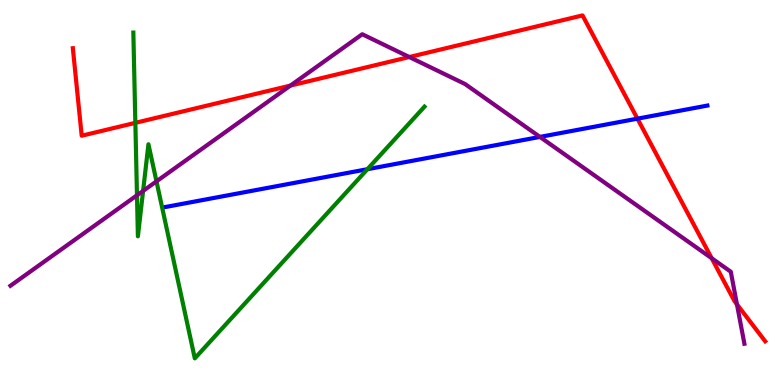[{'lines': ['blue', 'red'], 'intersections': [{'x': 8.23, 'y': 6.92}]}, {'lines': ['green', 'red'], 'intersections': [{'x': 1.75, 'y': 6.81}]}, {'lines': ['purple', 'red'], 'intersections': [{'x': 3.75, 'y': 7.78}, {'x': 5.28, 'y': 8.52}, {'x': 9.18, 'y': 3.29}, {'x': 9.51, 'y': 2.09}]}, {'lines': ['blue', 'green'], 'intersections': [{'x': 4.74, 'y': 5.6}]}, {'lines': ['blue', 'purple'], 'intersections': [{'x': 6.97, 'y': 6.44}]}, {'lines': ['green', 'purple'], 'intersections': [{'x': 1.77, 'y': 4.93}, {'x': 1.85, 'y': 5.04}, {'x': 2.02, 'y': 5.29}]}]